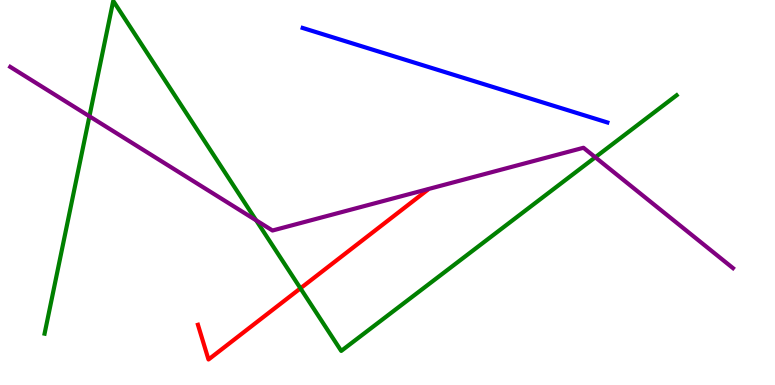[{'lines': ['blue', 'red'], 'intersections': []}, {'lines': ['green', 'red'], 'intersections': [{'x': 3.88, 'y': 2.51}]}, {'lines': ['purple', 'red'], 'intersections': []}, {'lines': ['blue', 'green'], 'intersections': []}, {'lines': ['blue', 'purple'], 'intersections': []}, {'lines': ['green', 'purple'], 'intersections': [{'x': 1.15, 'y': 6.98}, {'x': 3.31, 'y': 4.28}, {'x': 7.68, 'y': 5.91}]}]